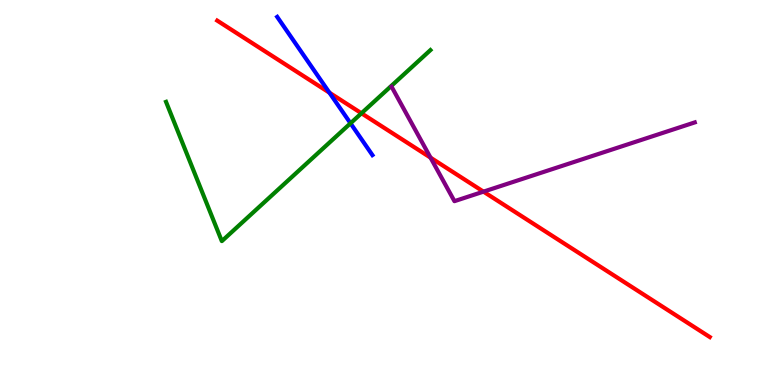[{'lines': ['blue', 'red'], 'intersections': [{'x': 4.25, 'y': 7.59}]}, {'lines': ['green', 'red'], 'intersections': [{'x': 4.66, 'y': 7.06}]}, {'lines': ['purple', 'red'], 'intersections': [{'x': 5.56, 'y': 5.91}, {'x': 6.24, 'y': 5.02}]}, {'lines': ['blue', 'green'], 'intersections': [{'x': 4.52, 'y': 6.8}]}, {'lines': ['blue', 'purple'], 'intersections': []}, {'lines': ['green', 'purple'], 'intersections': []}]